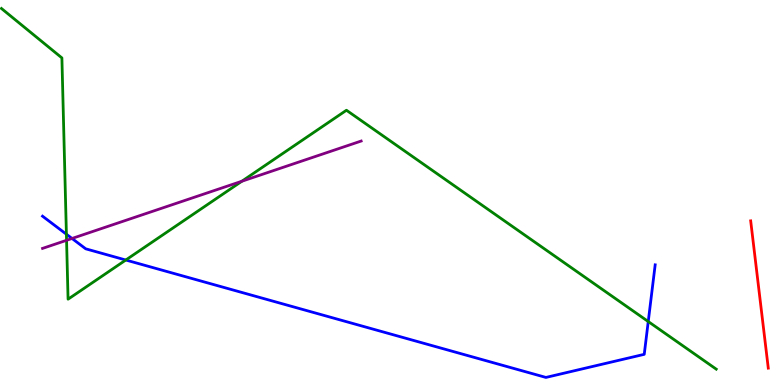[{'lines': ['blue', 'red'], 'intersections': []}, {'lines': ['green', 'red'], 'intersections': []}, {'lines': ['purple', 'red'], 'intersections': []}, {'lines': ['blue', 'green'], 'intersections': [{'x': 0.857, 'y': 3.92}, {'x': 1.62, 'y': 3.25}, {'x': 8.36, 'y': 1.65}]}, {'lines': ['blue', 'purple'], 'intersections': [{'x': 0.929, 'y': 3.81}]}, {'lines': ['green', 'purple'], 'intersections': [{'x': 0.859, 'y': 3.76}, {'x': 3.12, 'y': 5.29}]}]